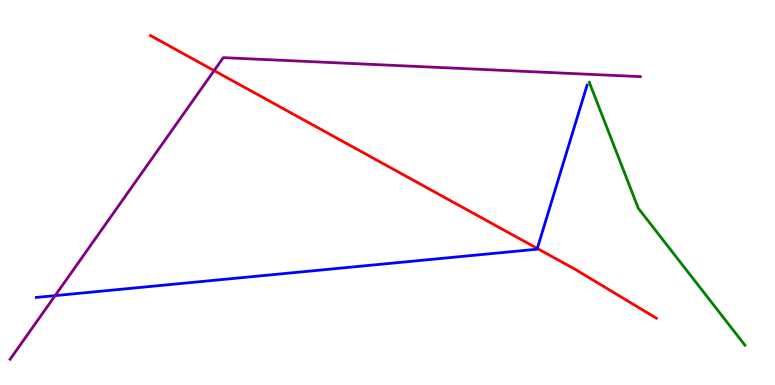[{'lines': ['blue', 'red'], 'intersections': [{'x': 6.93, 'y': 3.55}]}, {'lines': ['green', 'red'], 'intersections': []}, {'lines': ['purple', 'red'], 'intersections': [{'x': 2.76, 'y': 8.17}]}, {'lines': ['blue', 'green'], 'intersections': []}, {'lines': ['blue', 'purple'], 'intersections': [{'x': 0.711, 'y': 2.32}]}, {'lines': ['green', 'purple'], 'intersections': []}]